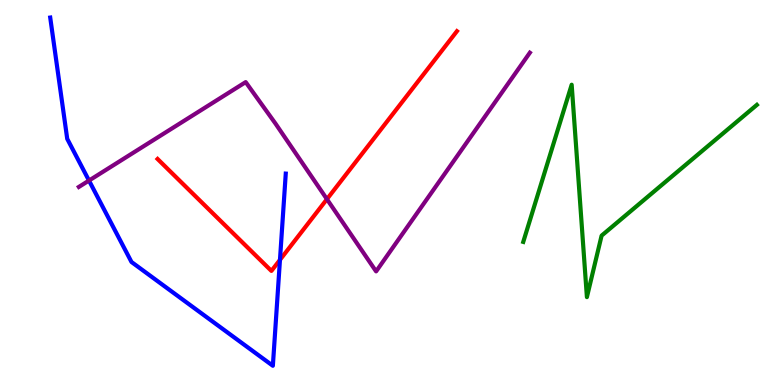[{'lines': ['blue', 'red'], 'intersections': [{'x': 3.61, 'y': 3.25}]}, {'lines': ['green', 'red'], 'intersections': []}, {'lines': ['purple', 'red'], 'intersections': [{'x': 4.22, 'y': 4.83}]}, {'lines': ['blue', 'green'], 'intersections': []}, {'lines': ['blue', 'purple'], 'intersections': [{'x': 1.15, 'y': 5.31}]}, {'lines': ['green', 'purple'], 'intersections': []}]